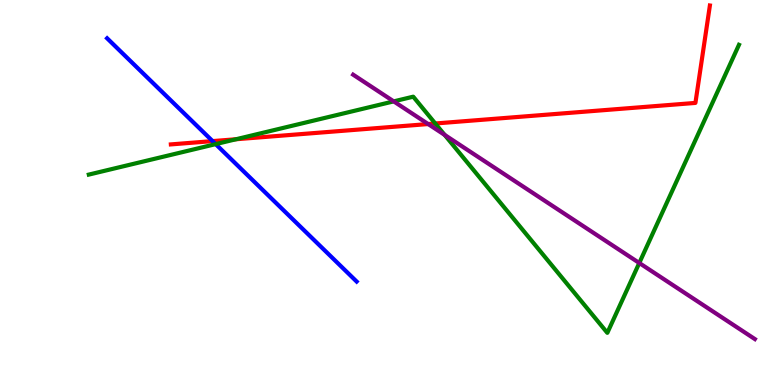[{'lines': ['blue', 'red'], 'intersections': [{'x': 2.74, 'y': 6.33}]}, {'lines': ['green', 'red'], 'intersections': [{'x': 3.04, 'y': 6.38}, {'x': 5.62, 'y': 6.79}]}, {'lines': ['purple', 'red'], 'intersections': [{'x': 5.52, 'y': 6.78}]}, {'lines': ['blue', 'green'], 'intersections': [{'x': 2.78, 'y': 6.26}]}, {'lines': ['blue', 'purple'], 'intersections': []}, {'lines': ['green', 'purple'], 'intersections': [{'x': 5.08, 'y': 7.37}, {'x': 5.74, 'y': 6.5}, {'x': 8.25, 'y': 3.17}]}]